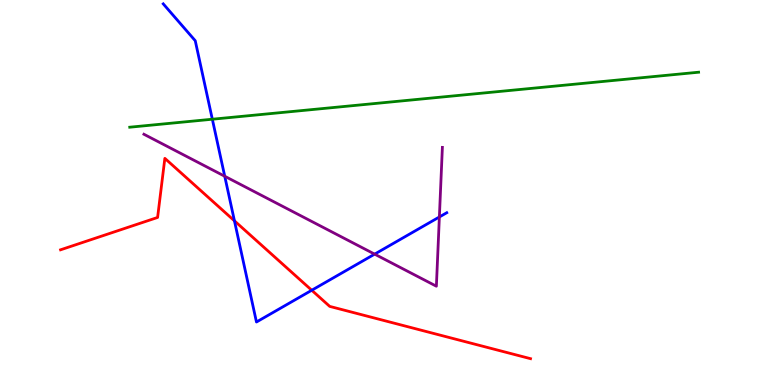[{'lines': ['blue', 'red'], 'intersections': [{'x': 3.03, 'y': 4.26}, {'x': 4.02, 'y': 2.46}]}, {'lines': ['green', 'red'], 'intersections': []}, {'lines': ['purple', 'red'], 'intersections': []}, {'lines': ['blue', 'green'], 'intersections': [{'x': 2.74, 'y': 6.9}]}, {'lines': ['blue', 'purple'], 'intersections': [{'x': 2.9, 'y': 5.42}, {'x': 4.83, 'y': 3.4}, {'x': 5.67, 'y': 4.36}]}, {'lines': ['green', 'purple'], 'intersections': []}]